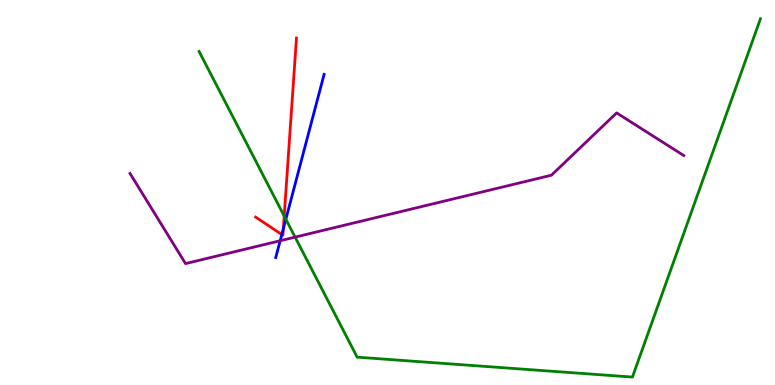[{'lines': ['blue', 'red'], 'intersections': [{'x': 3.64, 'y': 3.91}, {'x': 3.66, 'y': 4.06}]}, {'lines': ['green', 'red'], 'intersections': [{'x': 3.67, 'y': 4.39}]}, {'lines': ['purple', 'red'], 'intersections': []}, {'lines': ['blue', 'green'], 'intersections': [{'x': 3.69, 'y': 4.31}]}, {'lines': ['blue', 'purple'], 'intersections': [{'x': 3.62, 'y': 3.75}]}, {'lines': ['green', 'purple'], 'intersections': [{'x': 3.81, 'y': 3.84}]}]